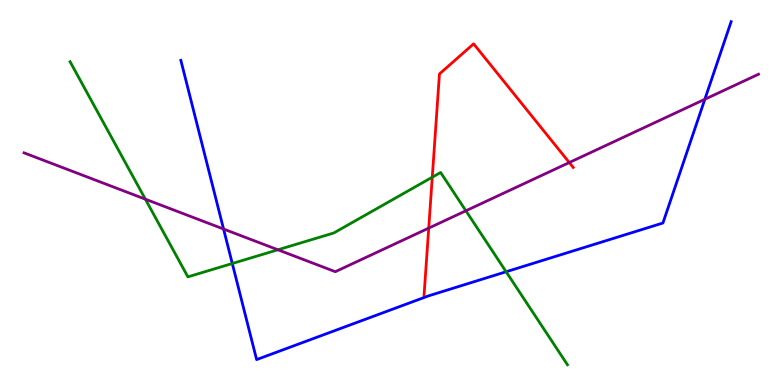[{'lines': ['blue', 'red'], 'intersections': []}, {'lines': ['green', 'red'], 'intersections': [{'x': 5.58, 'y': 5.4}]}, {'lines': ['purple', 'red'], 'intersections': [{'x': 5.53, 'y': 4.07}, {'x': 7.35, 'y': 5.78}]}, {'lines': ['blue', 'green'], 'intersections': [{'x': 3.0, 'y': 3.16}, {'x': 6.53, 'y': 2.94}]}, {'lines': ['blue', 'purple'], 'intersections': [{'x': 2.88, 'y': 4.05}, {'x': 9.09, 'y': 7.42}]}, {'lines': ['green', 'purple'], 'intersections': [{'x': 1.88, 'y': 4.83}, {'x': 3.59, 'y': 3.51}, {'x': 6.01, 'y': 4.53}]}]